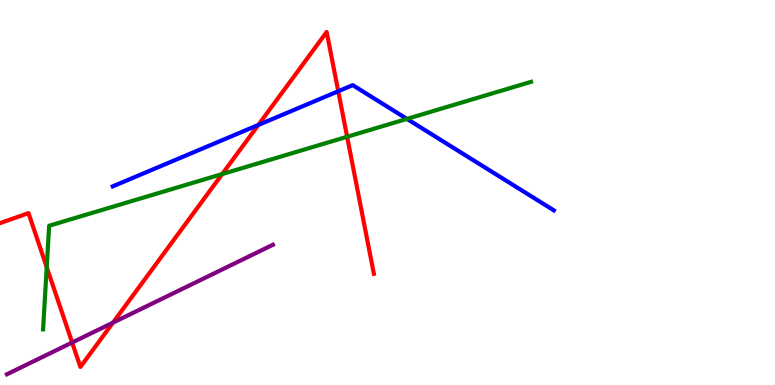[{'lines': ['blue', 'red'], 'intersections': [{'x': 3.33, 'y': 6.75}, {'x': 4.36, 'y': 7.63}]}, {'lines': ['green', 'red'], 'intersections': [{'x': 0.603, 'y': 3.06}, {'x': 2.87, 'y': 5.48}, {'x': 4.48, 'y': 6.45}]}, {'lines': ['purple', 'red'], 'intersections': [{'x': 0.931, 'y': 1.1}, {'x': 1.46, 'y': 1.62}]}, {'lines': ['blue', 'green'], 'intersections': [{'x': 5.25, 'y': 6.91}]}, {'lines': ['blue', 'purple'], 'intersections': []}, {'lines': ['green', 'purple'], 'intersections': []}]